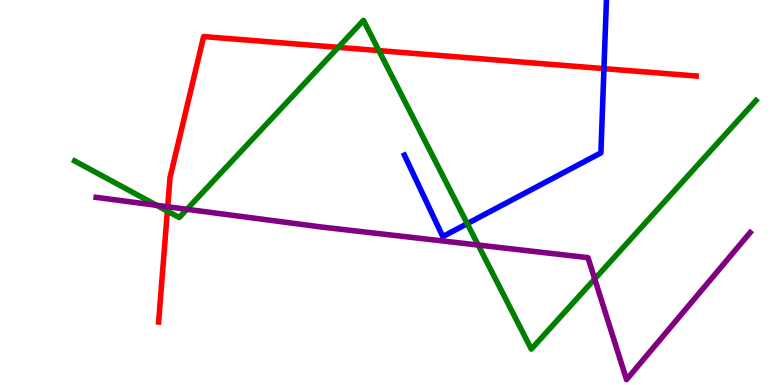[{'lines': ['blue', 'red'], 'intersections': [{'x': 7.79, 'y': 8.22}]}, {'lines': ['green', 'red'], 'intersections': [{'x': 2.16, 'y': 4.52}, {'x': 4.36, 'y': 8.77}, {'x': 4.89, 'y': 8.69}]}, {'lines': ['purple', 'red'], 'intersections': [{'x': 2.16, 'y': 4.63}]}, {'lines': ['blue', 'green'], 'intersections': [{'x': 6.03, 'y': 4.19}]}, {'lines': ['blue', 'purple'], 'intersections': []}, {'lines': ['green', 'purple'], 'intersections': [{'x': 2.02, 'y': 4.67}, {'x': 2.41, 'y': 4.56}, {'x': 6.17, 'y': 3.64}, {'x': 7.67, 'y': 2.76}]}]